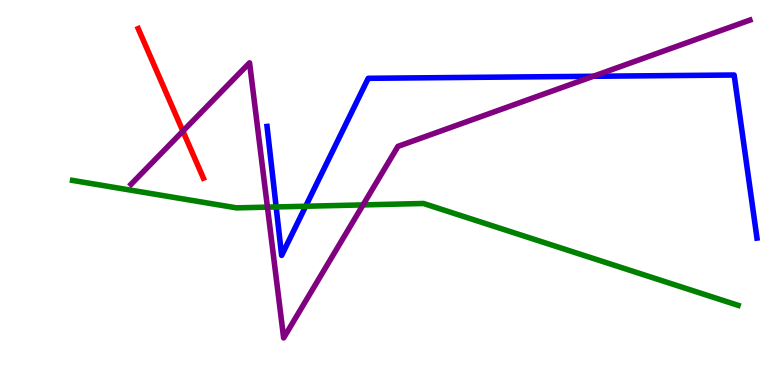[{'lines': ['blue', 'red'], 'intersections': []}, {'lines': ['green', 'red'], 'intersections': []}, {'lines': ['purple', 'red'], 'intersections': [{'x': 2.36, 'y': 6.59}]}, {'lines': ['blue', 'green'], 'intersections': [{'x': 3.56, 'y': 4.63}, {'x': 3.94, 'y': 4.64}]}, {'lines': ['blue', 'purple'], 'intersections': [{'x': 7.66, 'y': 8.02}]}, {'lines': ['green', 'purple'], 'intersections': [{'x': 3.45, 'y': 4.62}, {'x': 4.68, 'y': 4.68}]}]